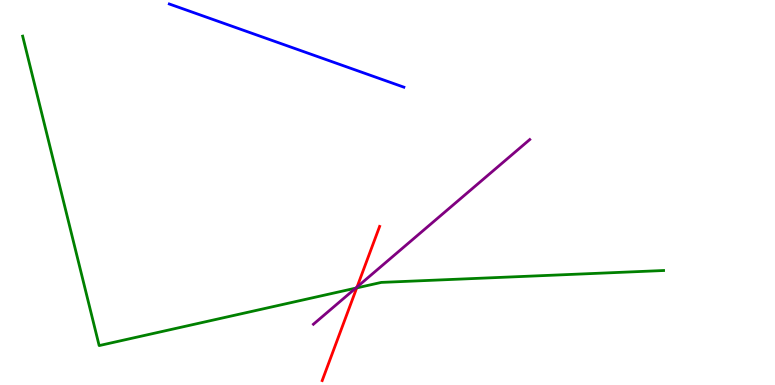[{'lines': ['blue', 'red'], 'intersections': []}, {'lines': ['green', 'red'], 'intersections': [{'x': 4.6, 'y': 2.52}]}, {'lines': ['purple', 'red'], 'intersections': [{'x': 4.61, 'y': 2.55}]}, {'lines': ['blue', 'green'], 'intersections': []}, {'lines': ['blue', 'purple'], 'intersections': []}, {'lines': ['green', 'purple'], 'intersections': [{'x': 4.59, 'y': 2.52}]}]